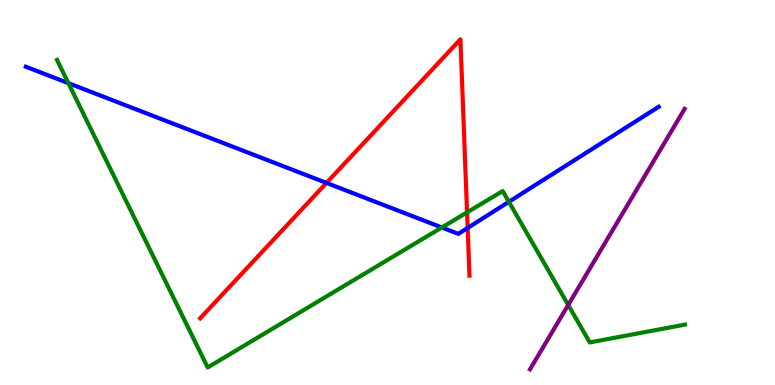[{'lines': ['blue', 'red'], 'intersections': [{'x': 4.21, 'y': 5.25}, {'x': 6.03, 'y': 4.08}]}, {'lines': ['green', 'red'], 'intersections': [{'x': 6.03, 'y': 4.48}]}, {'lines': ['purple', 'red'], 'intersections': []}, {'lines': ['blue', 'green'], 'intersections': [{'x': 0.883, 'y': 7.84}, {'x': 5.7, 'y': 4.09}, {'x': 6.57, 'y': 4.76}]}, {'lines': ['blue', 'purple'], 'intersections': []}, {'lines': ['green', 'purple'], 'intersections': [{'x': 7.33, 'y': 2.08}]}]